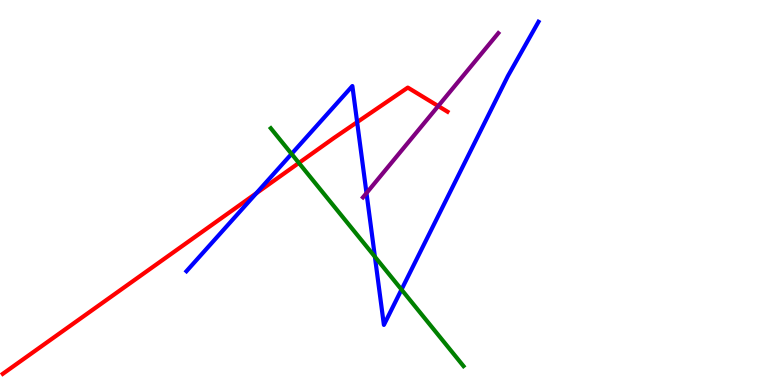[{'lines': ['blue', 'red'], 'intersections': [{'x': 3.31, 'y': 4.98}, {'x': 4.61, 'y': 6.83}]}, {'lines': ['green', 'red'], 'intersections': [{'x': 3.86, 'y': 5.77}]}, {'lines': ['purple', 'red'], 'intersections': [{'x': 5.65, 'y': 7.25}]}, {'lines': ['blue', 'green'], 'intersections': [{'x': 3.76, 'y': 6.0}, {'x': 4.84, 'y': 3.33}, {'x': 5.18, 'y': 2.48}]}, {'lines': ['blue', 'purple'], 'intersections': [{'x': 4.73, 'y': 4.99}]}, {'lines': ['green', 'purple'], 'intersections': []}]